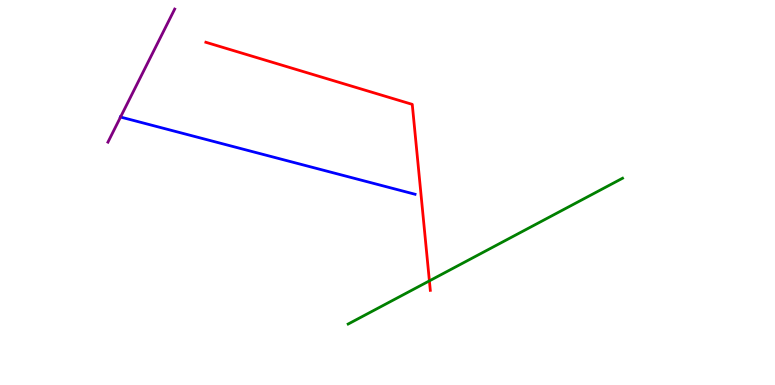[{'lines': ['blue', 'red'], 'intersections': []}, {'lines': ['green', 'red'], 'intersections': [{'x': 5.54, 'y': 2.7}]}, {'lines': ['purple', 'red'], 'intersections': []}, {'lines': ['blue', 'green'], 'intersections': []}, {'lines': ['blue', 'purple'], 'intersections': [{'x': 1.56, 'y': 6.96}]}, {'lines': ['green', 'purple'], 'intersections': []}]